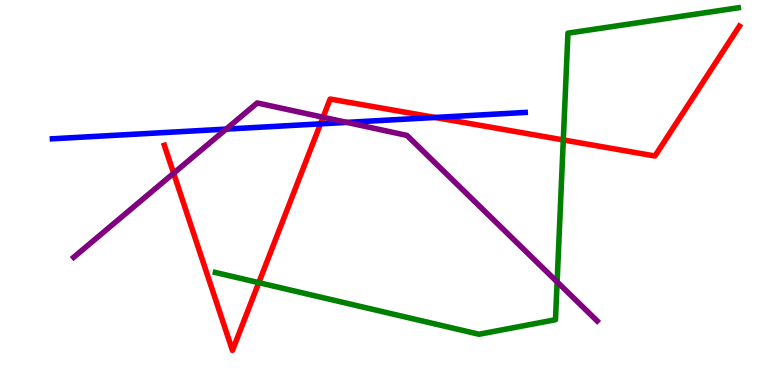[{'lines': ['blue', 'red'], 'intersections': [{'x': 4.14, 'y': 6.78}, {'x': 5.61, 'y': 6.95}]}, {'lines': ['green', 'red'], 'intersections': [{'x': 3.34, 'y': 2.66}, {'x': 7.27, 'y': 6.37}]}, {'lines': ['purple', 'red'], 'intersections': [{'x': 2.24, 'y': 5.5}, {'x': 4.17, 'y': 6.95}]}, {'lines': ['blue', 'green'], 'intersections': []}, {'lines': ['blue', 'purple'], 'intersections': [{'x': 2.92, 'y': 6.65}, {'x': 4.48, 'y': 6.82}]}, {'lines': ['green', 'purple'], 'intersections': [{'x': 7.19, 'y': 2.68}]}]